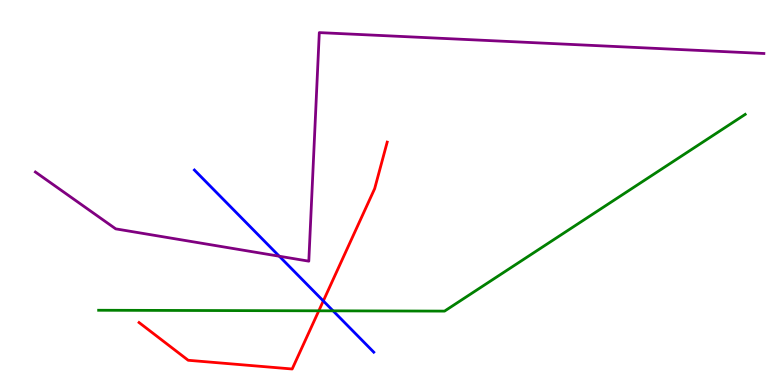[{'lines': ['blue', 'red'], 'intersections': [{'x': 4.17, 'y': 2.18}]}, {'lines': ['green', 'red'], 'intersections': [{'x': 4.11, 'y': 1.93}]}, {'lines': ['purple', 'red'], 'intersections': []}, {'lines': ['blue', 'green'], 'intersections': [{'x': 4.3, 'y': 1.93}]}, {'lines': ['blue', 'purple'], 'intersections': [{'x': 3.6, 'y': 3.34}]}, {'lines': ['green', 'purple'], 'intersections': []}]